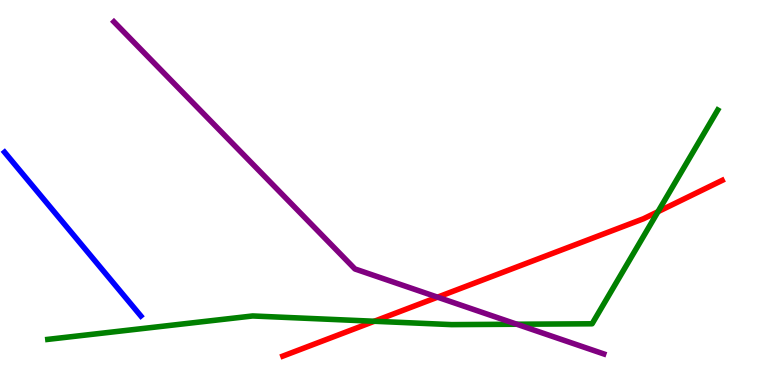[{'lines': ['blue', 'red'], 'intersections': []}, {'lines': ['green', 'red'], 'intersections': [{'x': 4.83, 'y': 1.66}, {'x': 8.49, 'y': 4.5}]}, {'lines': ['purple', 'red'], 'intersections': [{'x': 5.65, 'y': 2.28}]}, {'lines': ['blue', 'green'], 'intersections': []}, {'lines': ['blue', 'purple'], 'intersections': []}, {'lines': ['green', 'purple'], 'intersections': [{'x': 6.67, 'y': 1.58}]}]